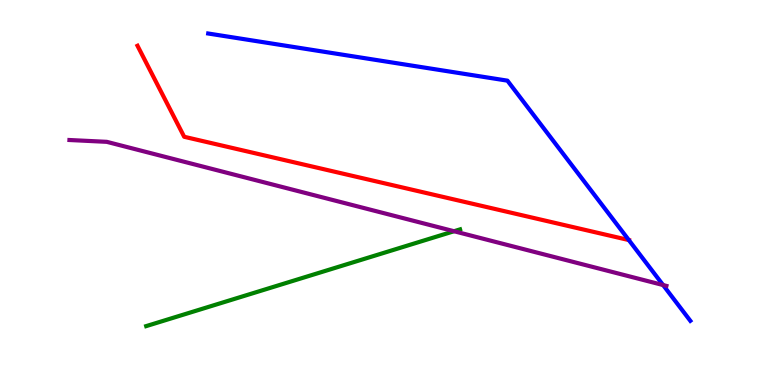[{'lines': ['blue', 'red'], 'intersections': [{'x': 8.11, 'y': 3.76}]}, {'lines': ['green', 'red'], 'intersections': []}, {'lines': ['purple', 'red'], 'intersections': []}, {'lines': ['blue', 'green'], 'intersections': []}, {'lines': ['blue', 'purple'], 'intersections': [{'x': 8.56, 'y': 2.6}]}, {'lines': ['green', 'purple'], 'intersections': [{'x': 5.86, 'y': 3.99}]}]